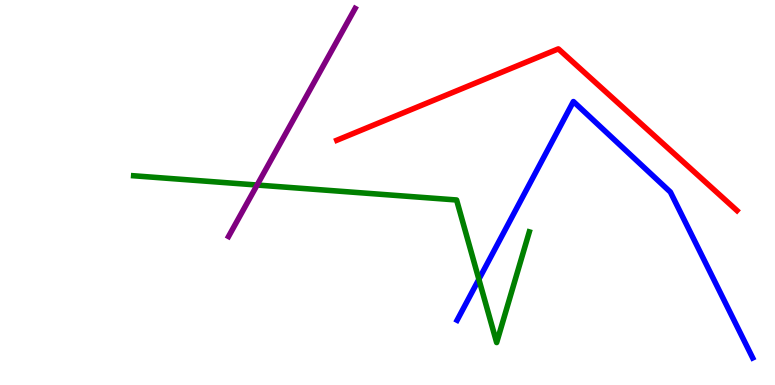[{'lines': ['blue', 'red'], 'intersections': []}, {'lines': ['green', 'red'], 'intersections': []}, {'lines': ['purple', 'red'], 'intersections': []}, {'lines': ['blue', 'green'], 'intersections': [{'x': 6.18, 'y': 2.75}]}, {'lines': ['blue', 'purple'], 'intersections': []}, {'lines': ['green', 'purple'], 'intersections': [{'x': 3.32, 'y': 5.19}]}]